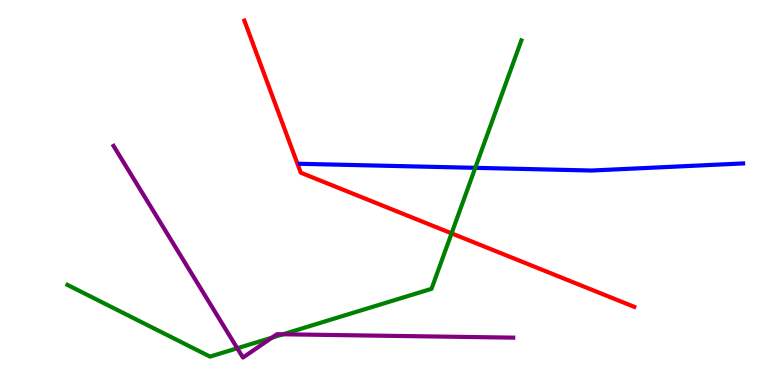[{'lines': ['blue', 'red'], 'intersections': []}, {'lines': ['green', 'red'], 'intersections': [{'x': 5.83, 'y': 3.94}]}, {'lines': ['purple', 'red'], 'intersections': []}, {'lines': ['blue', 'green'], 'intersections': [{'x': 6.13, 'y': 5.64}]}, {'lines': ['blue', 'purple'], 'intersections': []}, {'lines': ['green', 'purple'], 'intersections': [{'x': 3.06, 'y': 0.954}, {'x': 3.51, 'y': 1.23}, {'x': 3.65, 'y': 1.32}]}]